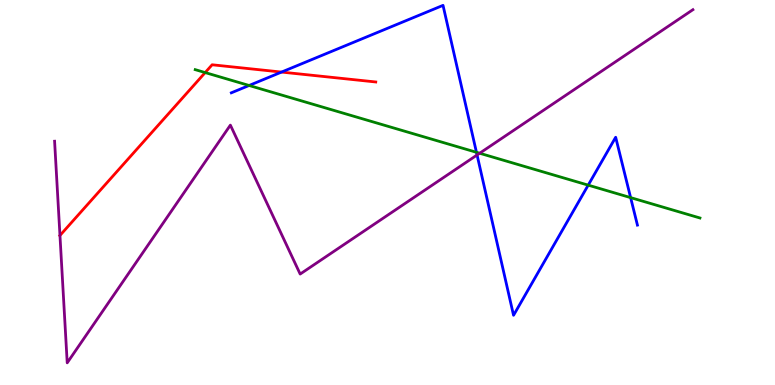[{'lines': ['blue', 'red'], 'intersections': [{'x': 3.63, 'y': 8.13}]}, {'lines': ['green', 'red'], 'intersections': [{'x': 2.65, 'y': 8.12}]}, {'lines': ['purple', 'red'], 'intersections': [{'x': 0.774, 'y': 3.88}]}, {'lines': ['blue', 'green'], 'intersections': [{'x': 3.21, 'y': 7.78}, {'x': 6.15, 'y': 6.04}, {'x': 7.59, 'y': 5.19}, {'x': 8.14, 'y': 4.87}]}, {'lines': ['blue', 'purple'], 'intersections': [{'x': 6.16, 'y': 5.97}]}, {'lines': ['green', 'purple'], 'intersections': [{'x': 6.19, 'y': 6.02}]}]